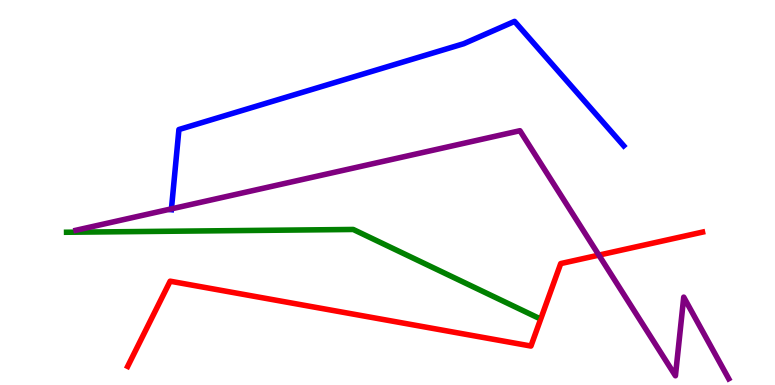[{'lines': ['blue', 'red'], 'intersections': []}, {'lines': ['green', 'red'], 'intersections': []}, {'lines': ['purple', 'red'], 'intersections': [{'x': 7.73, 'y': 3.37}]}, {'lines': ['blue', 'green'], 'intersections': []}, {'lines': ['blue', 'purple'], 'intersections': [{'x': 2.21, 'y': 4.58}]}, {'lines': ['green', 'purple'], 'intersections': []}]